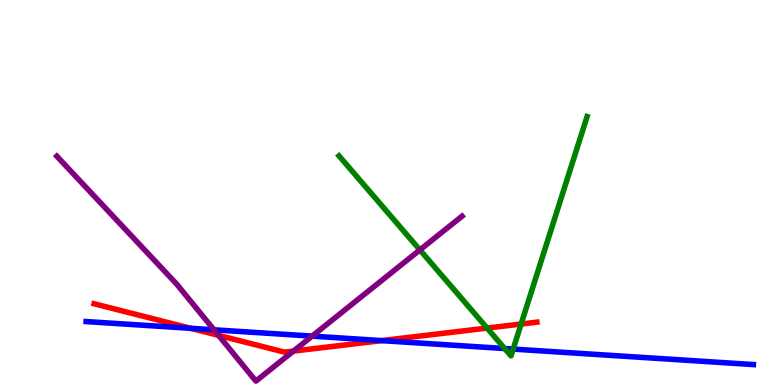[{'lines': ['blue', 'red'], 'intersections': [{'x': 2.46, 'y': 1.47}, {'x': 4.92, 'y': 1.15}]}, {'lines': ['green', 'red'], 'intersections': [{'x': 6.29, 'y': 1.48}, {'x': 6.72, 'y': 1.58}]}, {'lines': ['purple', 'red'], 'intersections': [{'x': 2.82, 'y': 1.29}, {'x': 3.79, 'y': 0.881}]}, {'lines': ['blue', 'green'], 'intersections': [{'x': 6.51, 'y': 0.947}, {'x': 6.62, 'y': 0.933}]}, {'lines': ['blue', 'purple'], 'intersections': [{'x': 2.76, 'y': 1.43}, {'x': 4.03, 'y': 1.27}]}, {'lines': ['green', 'purple'], 'intersections': [{'x': 5.42, 'y': 3.51}]}]